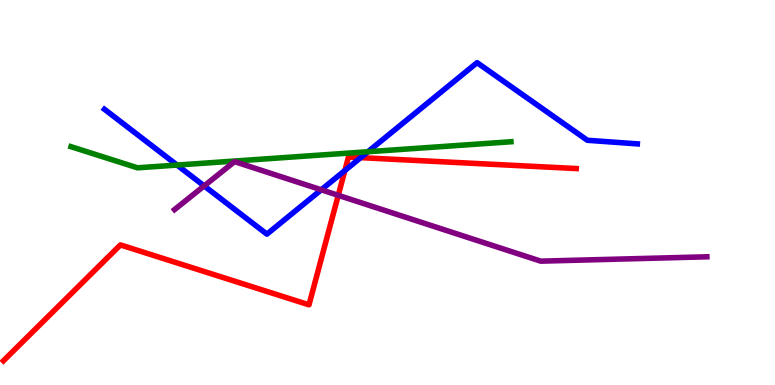[{'lines': ['blue', 'red'], 'intersections': [{'x': 4.45, 'y': 5.57}, {'x': 4.65, 'y': 5.91}]}, {'lines': ['green', 'red'], 'intersections': []}, {'lines': ['purple', 'red'], 'intersections': [{'x': 4.36, 'y': 4.93}]}, {'lines': ['blue', 'green'], 'intersections': [{'x': 2.28, 'y': 5.71}, {'x': 4.75, 'y': 6.06}]}, {'lines': ['blue', 'purple'], 'intersections': [{'x': 2.63, 'y': 5.17}, {'x': 4.15, 'y': 5.07}]}, {'lines': ['green', 'purple'], 'intersections': []}]